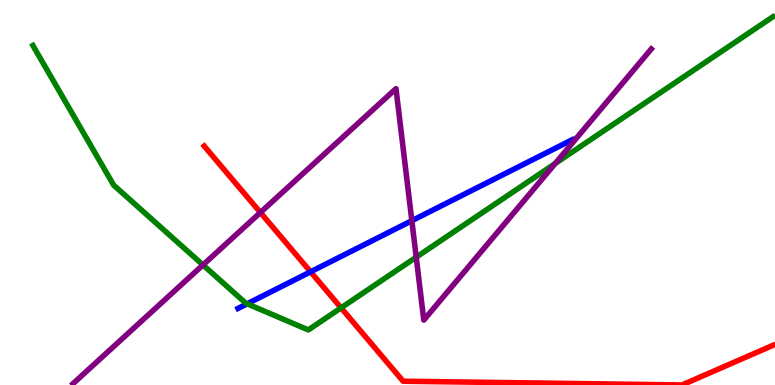[{'lines': ['blue', 'red'], 'intersections': [{'x': 4.01, 'y': 2.94}]}, {'lines': ['green', 'red'], 'intersections': [{'x': 4.4, 'y': 2.0}]}, {'lines': ['purple', 'red'], 'intersections': [{'x': 3.36, 'y': 4.48}]}, {'lines': ['blue', 'green'], 'intersections': [{'x': 3.19, 'y': 2.11}]}, {'lines': ['blue', 'purple'], 'intersections': [{'x': 5.31, 'y': 4.27}]}, {'lines': ['green', 'purple'], 'intersections': [{'x': 2.62, 'y': 3.12}, {'x': 5.37, 'y': 3.32}, {'x': 7.16, 'y': 5.75}]}]